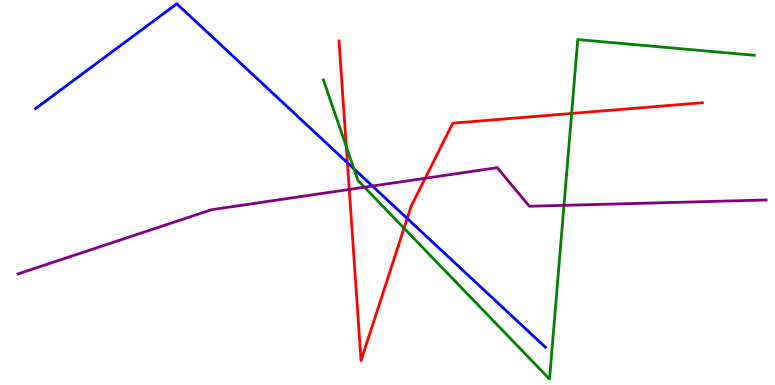[{'lines': ['blue', 'red'], 'intersections': [{'x': 4.48, 'y': 5.77}, {'x': 5.25, 'y': 4.33}]}, {'lines': ['green', 'red'], 'intersections': [{'x': 4.47, 'y': 6.19}, {'x': 5.21, 'y': 4.07}, {'x': 7.38, 'y': 7.05}]}, {'lines': ['purple', 'red'], 'intersections': [{'x': 4.51, 'y': 5.08}, {'x': 5.49, 'y': 5.37}]}, {'lines': ['blue', 'green'], 'intersections': [{'x': 4.57, 'y': 5.62}]}, {'lines': ['blue', 'purple'], 'intersections': [{'x': 4.81, 'y': 5.17}]}, {'lines': ['green', 'purple'], 'intersections': [{'x': 4.7, 'y': 5.14}, {'x': 7.28, 'y': 4.67}]}]